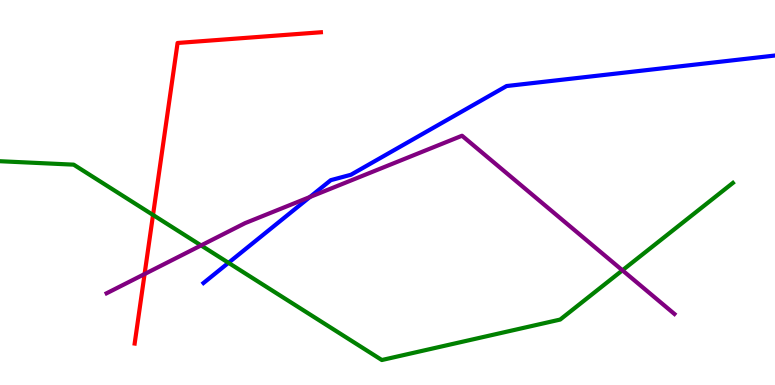[{'lines': ['blue', 'red'], 'intersections': []}, {'lines': ['green', 'red'], 'intersections': [{'x': 1.97, 'y': 4.42}]}, {'lines': ['purple', 'red'], 'intersections': [{'x': 1.87, 'y': 2.88}]}, {'lines': ['blue', 'green'], 'intersections': [{'x': 2.95, 'y': 3.17}]}, {'lines': ['blue', 'purple'], 'intersections': [{'x': 4.0, 'y': 4.88}]}, {'lines': ['green', 'purple'], 'intersections': [{'x': 2.59, 'y': 3.63}, {'x': 8.03, 'y': 2.98}]}]